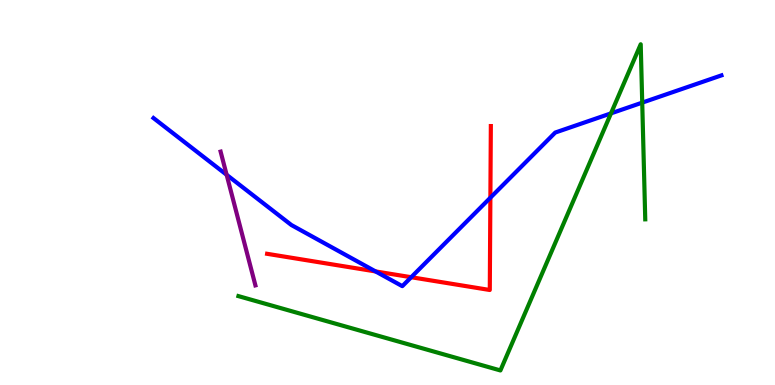[{'lines': ['blue', 'red'], 'intersections': [{'x': 4.85, 'y': 2.95}, {'x': 5.31, 'y': 2.8}, {'x': 6.33, 'y': 4.86}]}, {'lines': ['green', 'red'], 'intersections': []}, {'lines': ['purple', 'red'], 'intersections': []}, {'lines': ['blue', 'green'], 'intersections': [{'x': 7.88, 'y': 7.06}, {'x': 8.29, 'y': 7.33}]}, {'lines': ['blue', 'purple'], 'intersections': [{'x': 2.92, 'y': 5.46}]}, {'lines': ['green', 'purple'], 'intersections': []}]